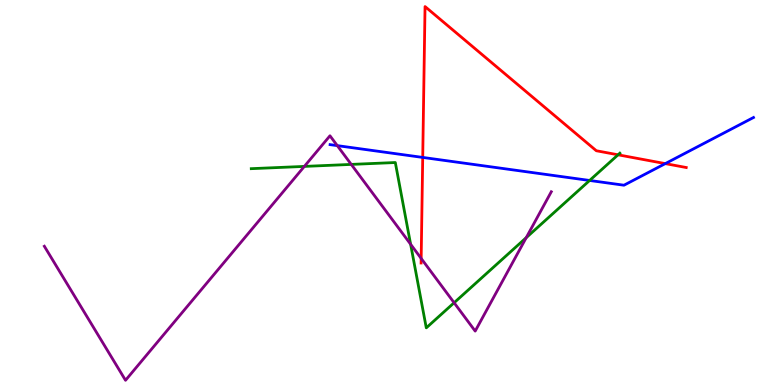[{'lines': ['blue', 'red'], 'intersections': [{'x': 5.45, 'y': 5.91}, {'x': 8.58, 'y': 5.75}]}, {'lines': ['green', 'red'], 'intersections': [{'x': 7.97, 'y': 5.98}]}, {'lines': ['purple', 'red'], 'intersections': [{'x': 5.43, 'y': 3.29}]}, {'lines': ['blue', 'green'], 'intersections': [{'x': 7.61, 'y': 5.31}]}, {'lines': ['blue', 'purple'], 'intersections': [{'x': 4.35, 'y': 6.22}]}, {'lines': ['green', 'purple'], 'intersections': [{'x': 3.93, 'y': 5.68}, {'x': 4.53, 'y': 5.73}, {'x': 5.3, 'y': 3.66}, {'x': 5.86, 'y': 2.14}, {'x': 6.79, 'y': 3.83}]}]